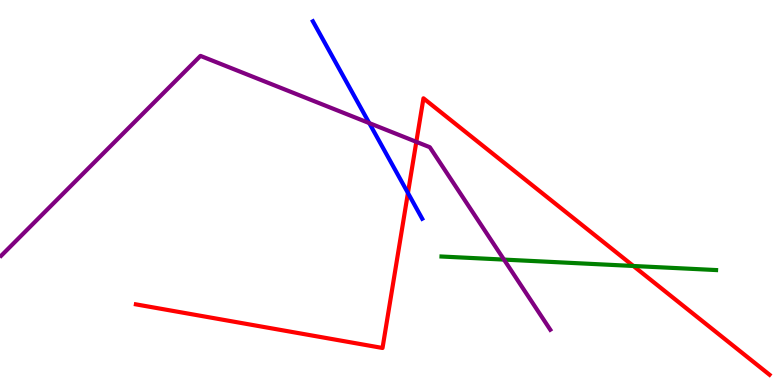[{'lines': ['blue', 'red'], 'intersections': [{'x': 5.26, 'y': 4.99}]}, {'lines': ['green', 'red'], 'intersections': [{'x': 8.17, 'y': 3.09}]}, {'lines': ['purple', 'red'], 'intersections': [{'x': 5.37, 'y': 6.32}]}, {'lines': ['blue', 'green'], 'intersections': []}, {'lines': ['blue', 'purple'], 'intersections': [{'x': 4.76, 'y': 6.8}]}, {'lines': ['green', 'purple'], 'intersections': [{'x': 6.5, 'y': 3.26}]}]